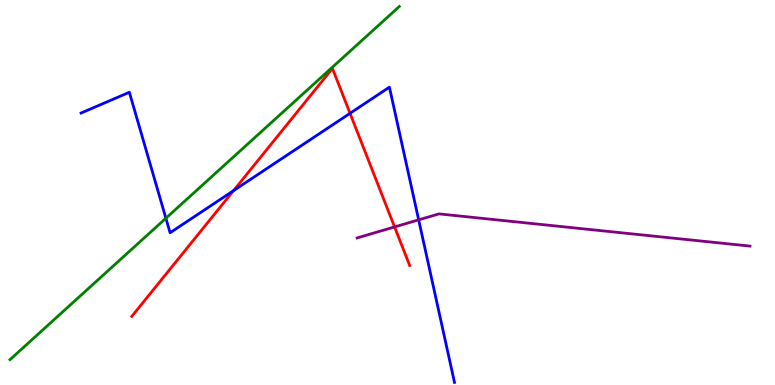[{'lines': ['blue', 'red'], 'intersections': [{'x': 3.01, 'y': 5.05}, {'x': 4.52, 'y': 7.06}]}, {'lines': ['green', 'red'], 'intersections': []}, {'lines': ['purple', 'red'], 'intersections': [{'x': 5.09, 'y': 4.11}]}, {'lines': ['blue', 'green'], 'intersections': [{'x': 2.14, 'y': 4.33}]}, {'lines': ['blue', 'purple'], 'intersections': [{'x': 5.4, 'y': 4.29}]}, {'lines': ['green', 'purple'], 'intersections': []}]